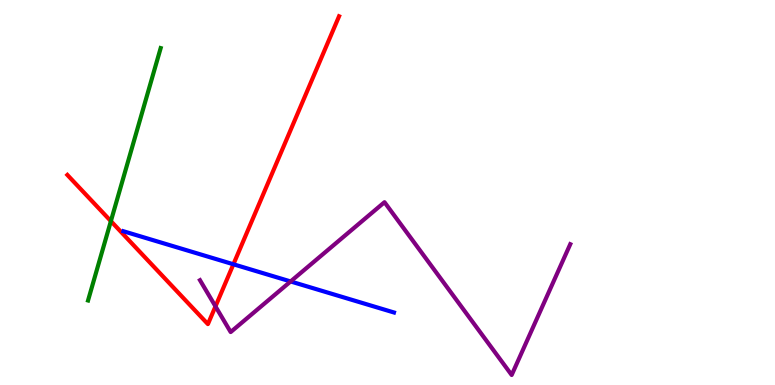[{'lines': ['blue', 'red'], 'intersections': [{'x': 3.01, 'y': 3.14}]}, {'lines': ['green', 'red'], 'intersections': [{'x': 1.43, 'y': 4.26}]}, {'lines': ['purple', 'red'], 'intersections': [{'x': 2.78, 'y': 2.04}]}, {'lines': ['blue', 'green'], 'intersections': []}, {'lines': ['blue', 'purple'], 'intersections': [{'x': 3.75, 'y': 2.69}]}, {'lines': ['green', 'purple'], 'intersections': []}]